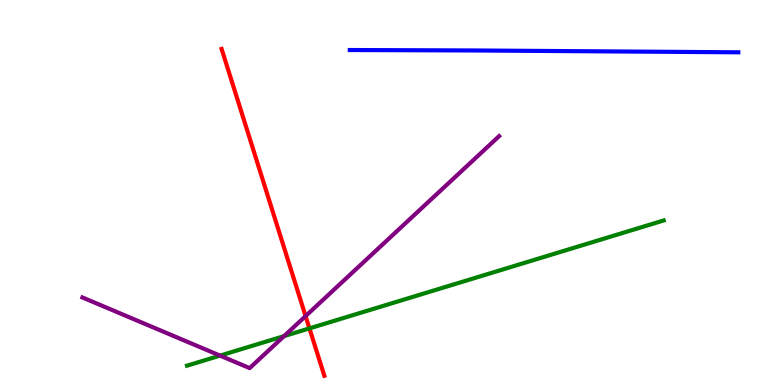[{'lines': ['blue', 'red'], 'intersections': []}, {'lines': ['green', 'red'], 'intersections': [{'x': 3.99, 'y': 1.47}]}, {'lines': ['purple', 'red'], 'intersections': [{'x': 3.94, 'y': 1.79}]}, {'lines': ['blue', 'green'], 'intersections': []}, {'lines': ['blue', 'purple'], 'intersections': []}, {'lines': ['green', 'purple'], 'intersections': [{'x': 2.84, 'y': 0.763}, {'x': 3.67, 'y': 1.27}]}]